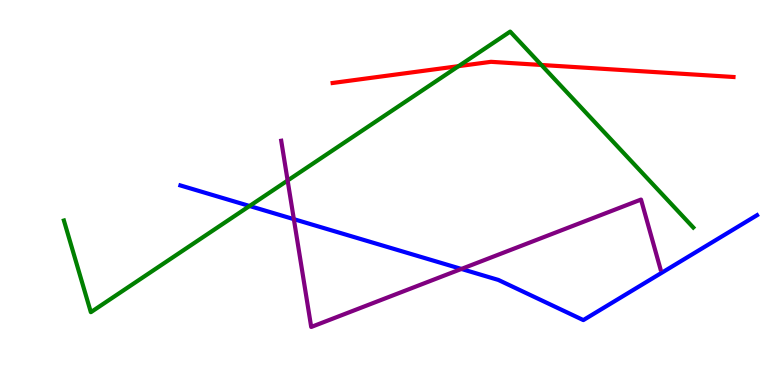[{'lines': ['blue', 'red'], 'intersections': []}, {'lines': ['green', 'red'], 'intersections': [{'x': 5.92, 'y': 8.28}, {'x': 6.99, 'y': 8.31}]}, {'lines': ['purple', 'red'], 'intersections': []}, {'lines': ['blue', 'green'], 'intersections': [{'x': 3.22, 'y': 4.65}]}, {'lines': ['blue', 'purple'], 'intersections': [{'x': 3.79, 'y': 4.31}, {'x': 5.95, 'y': 3.01}]}, {'lines': ['green', 'purple'], 'intersections': [{'x': 3.71, 'y': 5.31}]}]